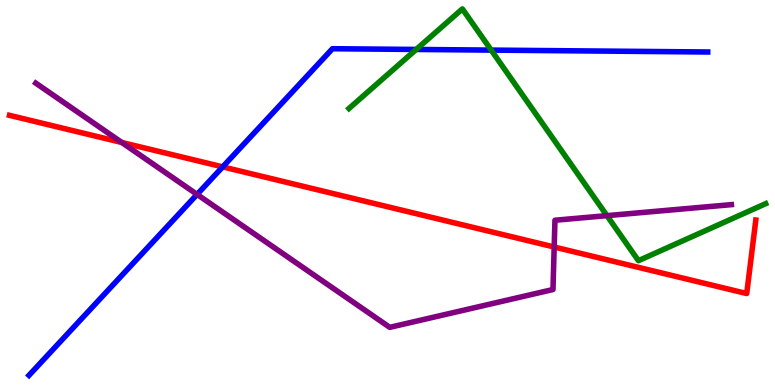[{'lines': ['blue', 'red'], 'intersections': [{'x': 2.87, 'y': 5.67}]}, {'lines': ['green', 'red'], 'intersections': []}, {'lines': ['purple', 'red'], 'intersections': [{'x': 1.57, 'y': 6.3}, {'x': 7.15, 'y': 3.58}]}, {'lines': ['blue', 'green'], 'intersections': [{'x': 5.37, 'y': 8.72}, {'x': 6.34, 'y': 8.7}]}, {'lines': ['blue', 'purple'], 'intersections': [{'x': 2.54, 'y': 4.95}]}, {'lines': ['green', 'purple'], 'intersections': [{'x': 7.83, 'y': 4.4}]}]